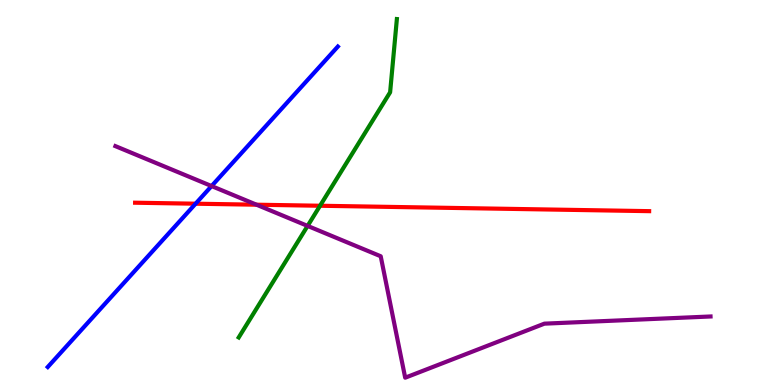[{'lines': ['blue', 'red'], 'intersections': [{'x': 2.52, 'y': 4.71}]}, {'lines': ['green', 'red'], 'intersections': [{'x': 4.13, 'y': 4.66}]}, {'lines': ['purple', 'red'], 'intersections': [{'x': 3.31, 'y': 4.68}]}, {'lines': ['blue', 'green'], 'intersections': []}, {'lines': ['blue', 'purple'], 'intersections': [{'x': 2.73, 'y': 5.17}]}, {'lines': ['green', 'purple'], 'intersections': [{'x': 3.97, 'y': 4.13}]}]